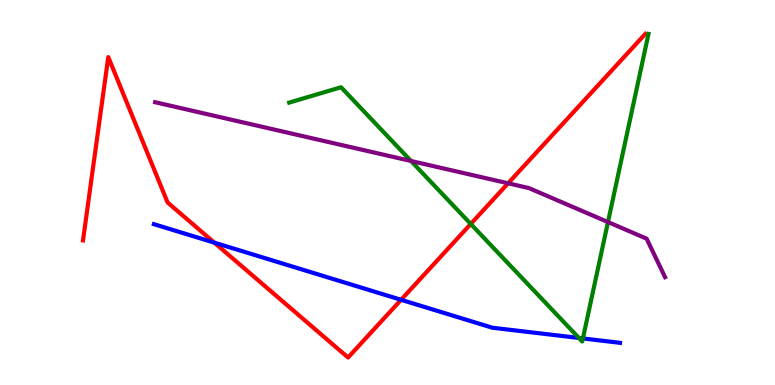[{'lines': ['blue', 'red'], 'intersections': [{'x': 2.77, 'y': 3.7}, {'x': 5.18, 'y': 2.21}]}, {'lines': ['green', 'red'], 'intersections': [{'x': 6.07, 'y': 4.18}]}, {'lines': ['purple', 'red'], 'intersections': [{'x': 6.56, 'y': 5.24}]}, {'lines': ['blue', 'green'], 'intersections': [{'x': 7.47, 'y': 1.22}, {'x': 7.52, 'y': 1.21}]}, {'lines': ['blue', 'purple'], 'intersections': []}, {'lines': ['green', 'purple'], 'intersections': [{'x': 5.3, 'y': 5.82}, {'x': 7.84, 'y': 4.23}]}]